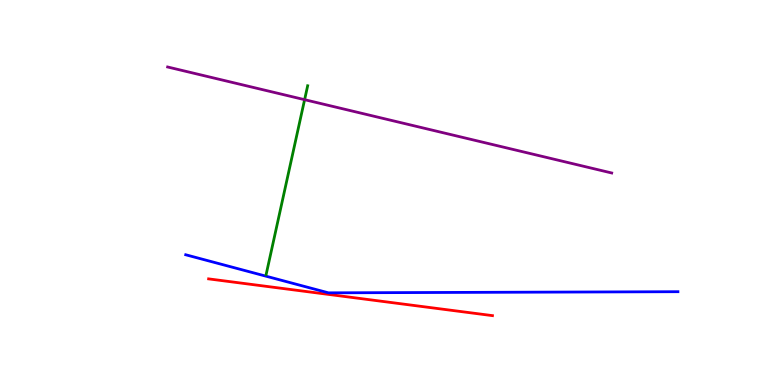[{'lines': ['blue', 'red'], 'intersections': []}, {'lines': ['green', 'red'], 'intersections': []}, {'lines': ['purple', 'red'], 'intersections': []}, {'lines': ['blue', 'green'], 'intersections': []}, {'lines': ['blue', 'purple'], 'intersections': []}, {'lines': ['green', 'purple'], 'intersections': [{'x': 3.93, 'y': 7.41}]}]